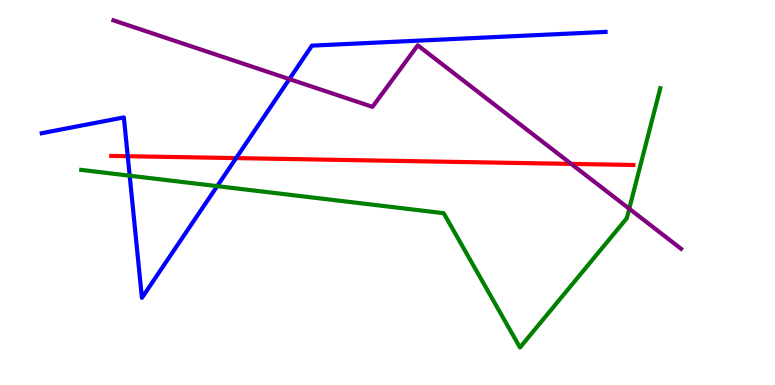[{'lines': ['blue', 'red'], 'intersections': [{'x': 1.65, 'y': 5.94}, {'x': 3.05, 'y': 5.89}]}, {'lines': ['green', 'red'], 'intersections': []}, {'lines': ['purple', 'red'], 'intersections': [{'x': 7.37, 'y': 5.74}]}, {'lines': ['blue', 'green'], 'intersections': [{'x': 1.67, 'y': 5.44}, {'x': 2.8, 'y': 5.17}]}, {'lines': ['blue', 'purple'], 'intersections': [{'x': 3.73, 'y': 7.95}]}, {'lines': ['green', 'purple'], 'intersections': [{'x': 8.12, 'y': 4.58}]}]